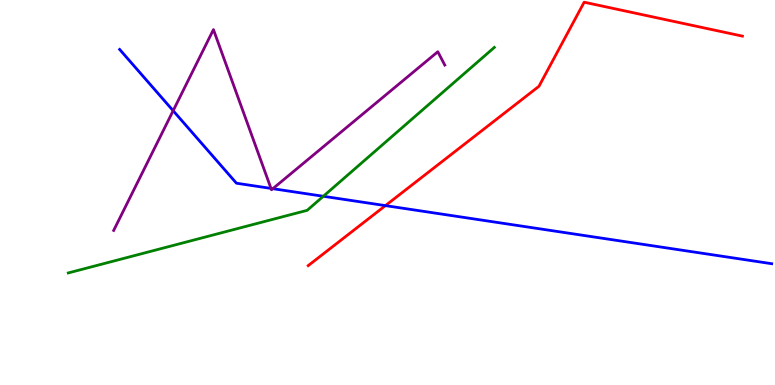[{'lines': ['blue', 'red'], 'intersections': [{'x': 4.97, 'y': 4.66}]}, {'lines': ['green', 'red'], 'intersections': []}, {'lines': ['purple', 'red'], 'intersections': []}, {'lines': ['blue', 'green'], 'intersections': [{'x': 4.17, 'y': 4.9}]}, {'lines': ['blue', 'purple'], 'intersections': [{'x': 2.23, 'y': 7.12}, {'x': 3.5, 'y': 5.11}, {'x': 3.52, 'y': 5.1}]}, {'lines': ['green', 'purple'], 'intersections': []}]